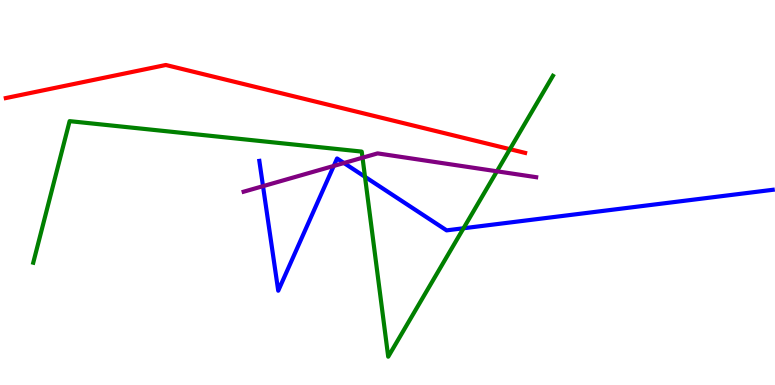[{'lines': ['blue', 'red'], 'intersections': []}, {'lines': ['green', 'red'], 'intersections': [{'x': 6.58, 'y': 6.13}]}, {'lines': ['purple', 'red'], 'intersections': []}, {'lines': ['blue', 'green'], 'intersections': [{'x': 4.71, 'y': 5.41}, {'x': 5.98, 'y': 4.07}]}, {'lines': ['blue', 'purple'], 'intersections': [{'x': 3.39, 'y': 5.16}, {'x': 4.31, 'y': 5.69}, {'x': 4.44, 'y': 5.77}]}, {'lines': ['green', 'purple'], 'intersections': [{'x': 4.68, 'y': 5.9}, {'x': 6.41, 'y': 5.55}]}]